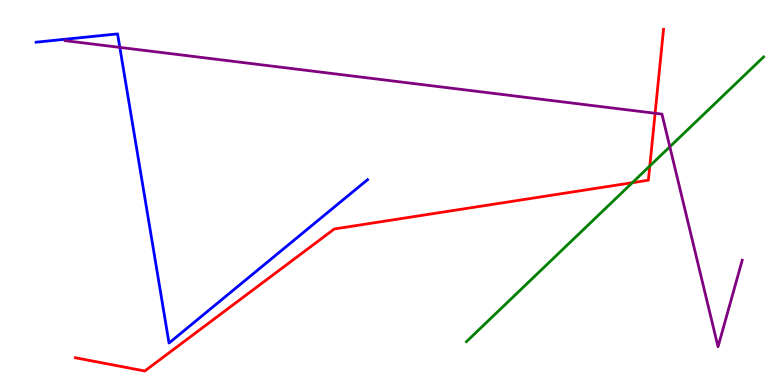[{'lines': ['blue', 'red'], 'intersections': []}, {'lines': ['green', 'red'], 'intersections': [{'x': 8.16, 'y': 5.26}, {'x': 8.38, 'y': 5.69}]}, {'lines': ['purple', 'red'], 'intersections': [{'x': 8.45, 'y': 7.06}]}, {'lines': ['blue', 'green'], 'intersections': []}, {'lines': ['blue', 'purple'], 'intersections': [{'x': 1.55, 'y': 8.77}]}, {'lines': ['green', 'purple'], 'intersections': [{'x': 8.64, 'y': 6.19}]}]